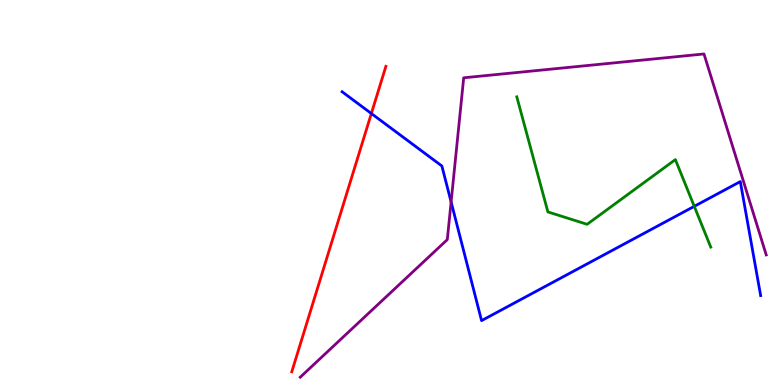[{'lines': ['blue', 'red'], 'intersections': [{'x': 4.79, 'y': 7.05}]}, {'lines': ['green', 'red'], 'intersections': []}, {'lines': ['purple', 'red'], 'intersections': []}, {'lines': ['blue', 'green'], 'intersections': [{'x': 8.96, 'y': 4.64}]}, {'lines': ['blue', 'purple'], 'intersections': [{'x': 5.82, 'y': 4.75}]}, {'lines': ['green', 'purple'], 'intersections': []}]